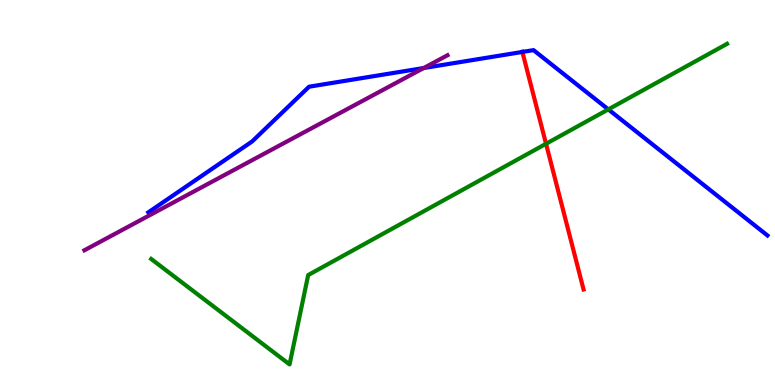[{'lines': ['blue', 'red'], 'intersections': [{'x': 6.74, 'y': 8.65}]}, {'lines': ['green', 'red'], 'intersections': [{'x': 7.05, 'y': 6.27}]}, {'lines': ['purple', 'red'], 'intersections': []}, {'lines': ['blue', 'green'], 'intersections': [{'x': 7.85, 'y': 7.16}]}, {'lines': ['blue', 'purple'], 'intersections': [{'x': 5.47, 'y': 8.23}]}, {'lines': ['green', 'purple'], 'intersections': []}]